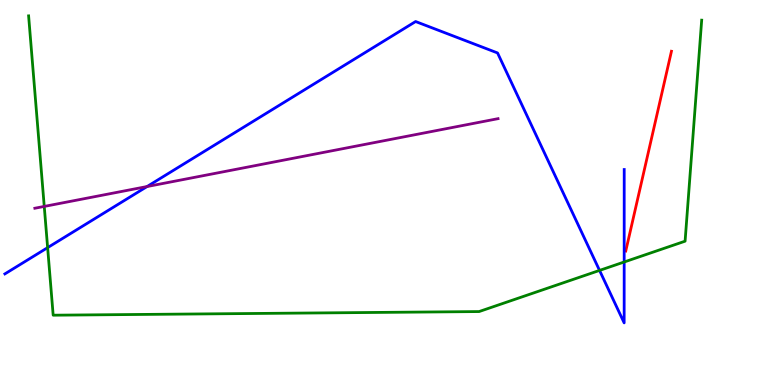[{'lines': ['blue', 'red'], 'intersections': []}, {'lines': ['green', 'red'], 'intersections': []}, {'lines': ['purple', 'red'], 'intersections': []}, {'lines': ['blue', 'green'], 'intersections': [{'x': 0.615, 'y': 3.57}, {'x': 7.74, 'y': 2.98}, {'x': 8.05, 'y': 3.19}]}, {'lines': ['blue', 'purple'], 'intersections': [{'x': 1.9, 'y': 5.15}]}, {'lines': ['green', 'purple'], 'intersections': [{'x': 0.571, 'y': 4.64}]}]